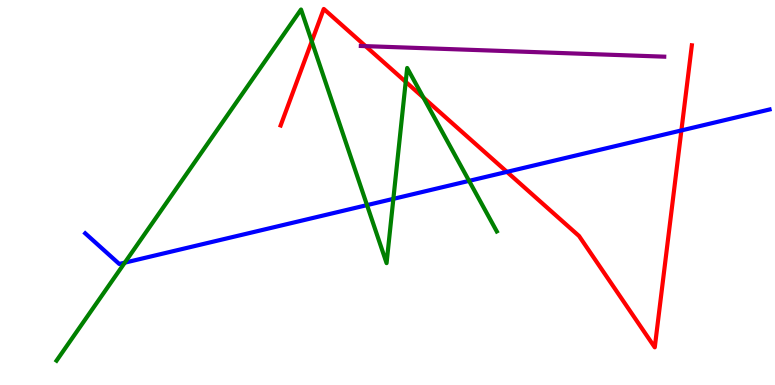[{'lines': ['blue', 'red'], 'intersections': [{'x': 6.54, 'y': 5.54}, {'x': 8.79, 'y': 6.61}]}, {'lines': ['green', 'red'], 'intersections': [{'x': 4.02, 'y': 8.93}, {'x': 5.23, 'y': 7.87}, {'x': 5.46, 'y': 7.47}]}, {'lines': ['purple', 'red'], 'intersections': [{'x': 4.72, 'y': 8.8}]}, {'lines': ['blue', 'green'], 'intersections': [{'x': 1.61, 'y': 3.18}, {'x': 4.74, 'y': 4.67}, {'x': 5.08, 'y': 4.83}, {'x': 6.05, 'y': 5.3}]}, {'lines': ['blue', 'purple'], 'intersections': []}, {'lines': ['green', 'purple'], 'intersections': []}]